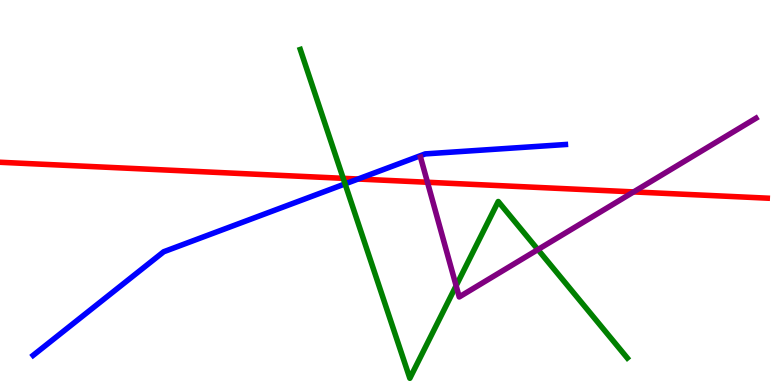[{'lines': ['blue', 'red'], 'intersections': [{'x': 4.62, 'y': 5.35}]}, {'lines': ['green', 'red'], 'intersections': [{'x': 4.43, 'y': 5.37}]}, {'lines': ['purple', 'red'], 'intersections': [{'x': 5.52, 'y': 5.27}, {'x': 8.18, 'y': 5.02}]}, {'lines': ['blue', 'green'], 'intersections': [{'x': 4.45, 'y': 5.22}]}, {'lines': ['blue', 'purple'], 'intersections': []}, {'lines': ['green', 'purple'], 'intersections': [{'x': 5.89, 'y': 2.58}, {'x': 6.94, 'y': 3.52}]}]